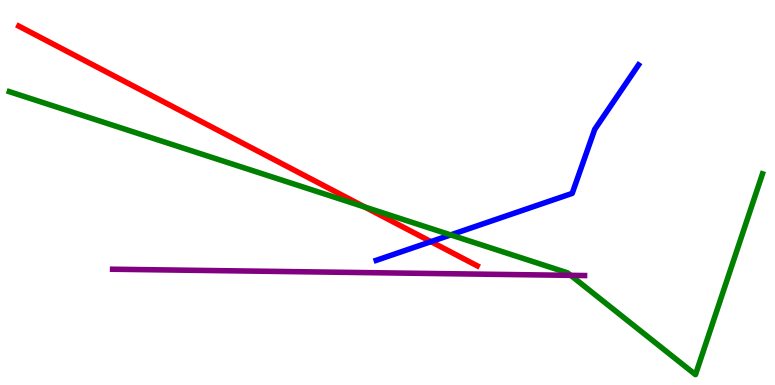[{'lines': ['blue', 'red'], 'intersections': [{'x': 5.56, 'y': 3.72}]}, {'lines': ['green', 'red'], 'intersections': [{'x': 4.71, 'y': 4.62}]}, {'lines': ['purple', 'red'], 'intersections': []}, {'lines': ['blue', 'green'], 'intersections': [{'x': 5.82, 'y': 3.9}]}, {'lines': ['blue', 'purple'], 'intersections': []}, {'lines': ['green', 'purple'], 'intersections': [{'x': 7.36, 'y': 2.85}]}]